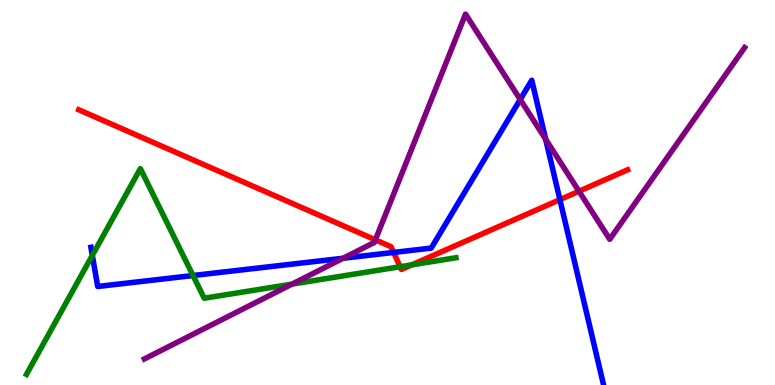[{'lines': ['blue', 'red'], 'intersections': [{'x': 5.08, 'y': 3.44}, {'x': 7.22, 'y': 4.81}]}, {'lines': ['green', 'red'], 'intersections': [{'x': 5.16, 'y': 3.07}, {'x': 5.31, 'y': 3.12}]}, {'lines': ['purple', 'red'], 'intersections': [{'x': 4.84, 'y': 3.77}, {'x': 7.47, 'y': 5.03}]}, {'lines': ['blue', 'green'], 'intersections': [{'x': 1.19, 'y': 3.37}, {'x': 2.49, 'y': 2.84}]}, {'lines': ['blue', 'purple'], 'intersections': [{'x': 4.43, 'y': 3.29}, {'x': 6.71, 'y': 7.42}, {'x': 7.04, 'y': 6.38}]}, {'lines': ['green', 'purple'], 'intersections': [{'x': 3.77, 'y': 2.62}]}]